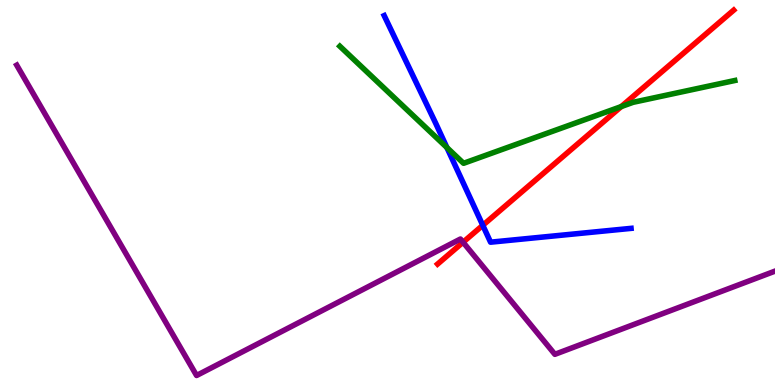[{'lines': ['blue', 'red'], 'intersections': [{'x': 6.23, 'y': 4.15}]}, {'lines': ['green', 'red'], 'intersections': [{'x': 8.02, 'y': 7.23}]}, {'lines': ['purple', 'red'], 'intersections': [{'x': 5.97, 'y': 3.71}]}, {'lines': ['blue', 'green'], 'intersections': [{'x': 5.77, 'y': 6.17}]}, {'lines': ['blue', 'purple'], 'intersections': []}, {'lines': ['green', 'purple'], 'intersections': []}]